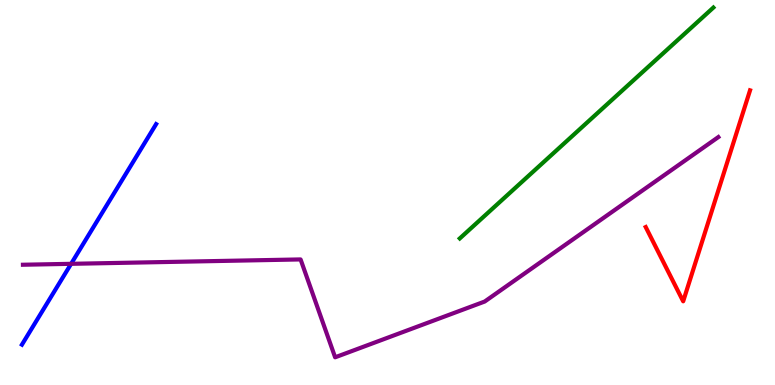[{'lines': ['blue', 'red'], 'intersections': []}, {'lines': ['green', 'red'], 'intersections': []}, {'lines': ['purple', 'red'], 'intersections': []}, {'lines': ['blue', 'green'], 'intersections': []}, {'lines': ['blue', 'purple'], 'intersections': [{'x': 0.918, 'y': 3.15}]}, {'lines': ['green', 'purple'], 'intersections': []}]